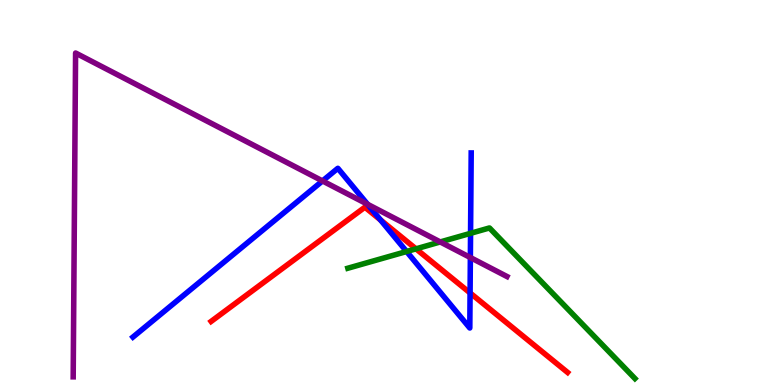[{'lines': ['blue', 'red'], 'intersections': [{'x': 4.91, 'y': 4.29}, {'x': 6.07, 'y': 2.39}]}, {'lines': ['green', 'red'], 'intersections': [{'x': 5.37, 'y': 3.54}]}, {'lines': ['purple', 'red'], 'intersections': []}, {'lines': ['blue', 'green'], 'intersections': [{'x': 5.25, 'y': 3.47}, {'x': 6.07, 'y': 3.94}]}, {'lines': ['blue', 'purple'], 'intersections': [{'x': 4.16, 'y': 5.3}, {'x': 4.74, 'y': 4.69}, {'x': 6.07, 'y': 3.31}]}, {'lines': ['green', 'purple'], 'intersections': [{'x': 5.68, 'y': 3.72}]}]